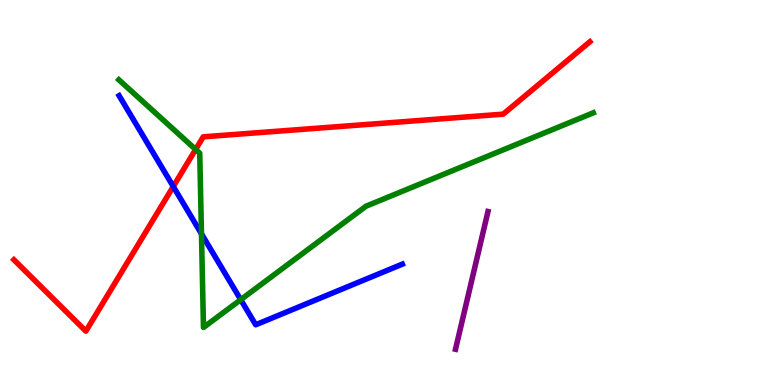[{'lines': ['blue', 'red'], 'intersections': [{'x': 2.24, 'y': 5.16}]}, {'lines': ['green', 'red'], 'intersections': [{'x': 2.52, 'y': 6.12}]}, {'lines': ['purple', 'red'], 'intersections': []}, {'lines': ['blue', 'green'], 'intersections': [{'x': 2.6, 'y': 3.93}, {'x': 3.11, 'y': 2.22}]}, {'lines': ['blue', 'purple'], 'intersections': []}, {'lines': ['green', 'purple'], 'intersections': []}]